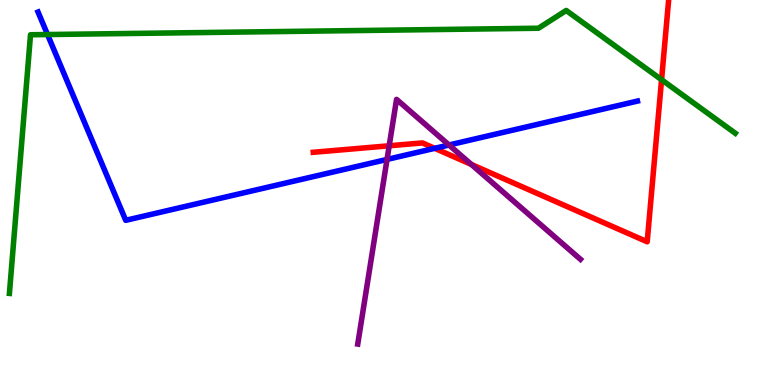[{'lines': ['blue', 'red'], 'intersections': [{'x': 5.61, 'y': 6.15}]}, {'lines': ['green', 'red'], 'intersections': [{'x': 8.54, 'y': 7.93}]}, {'lines': ['purple', 'red'], 'intersections': [{'x': 5.02, 'y': 6.21}, {'x': 6.08, 'y': 5.73}]}, {'lines': ['blue', 'green'], 'intersections': [{'x': 0.613, 'y': 9.1}]}, {'lines': ['blue', 'purple'], 'intersections': [{'x': 4.99, 'y': 5.86}, {'x': 5.79, 'y': 6.23}]}, {'lines': ['green', 'purple'], 'intersections': []}]